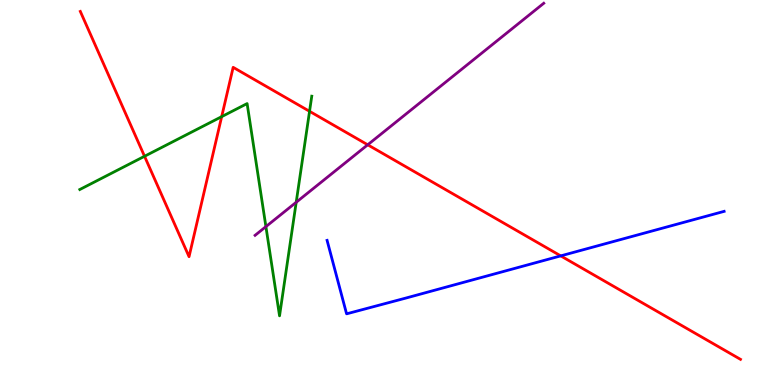[{'lines': ['blue', 'red'], 'intersections': [{'x': 7.24, 'y': 3.35}]}, {'lines': ['green', 'red'], 'intersections': [{'x': 1.86, 'y': 5.94}, {'x': 2.86, 'y': 6.97}, {'x': 3.99, 'y': 7.11}]}, {'lines': ['purple', 'red'], 'intersections': [{'x': 4.74, 'y': 6.24}]}, {'lines': ['blue', 'green'], 'intersections': []}, {'lines': ['blue', 'purple'], 'intersections': []}, {'lines': ['green', 'purple'], 'intersections': [{'x': 3.43, 'y': 4.11}, {'x': 3.82, 'y': 4.75}]}]